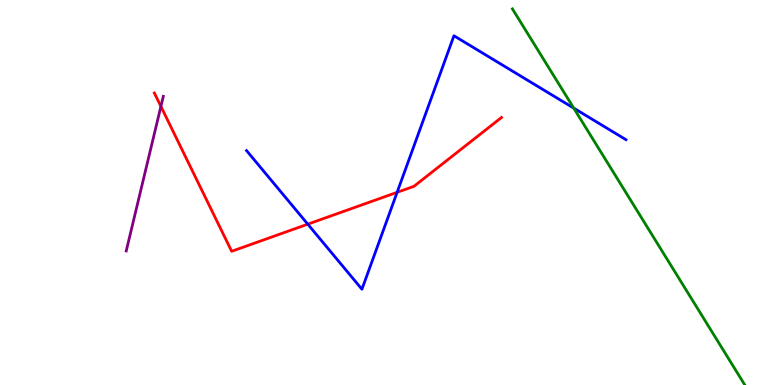[{'lines': ['blue', 'red'], 'intersections': [{'x': 3.97, 'y': 4.18}, {'x': 5.12, 'y': 5.0}]}, {'lines': ['green', 'red'], 'intersections': []}, {'lines': ['purple', 'red'], 'intersections': [{'x': 2.08, 'y': 7.24}]}, {'lines': ['blue', 'green'], 'intersections': [{'x': 7.4, 'y': 7.19}]}, {'lines': ['blue', 'purple'], 'intersections': []}, {'lines': ['green', 'purple'], 'intersections': []}]